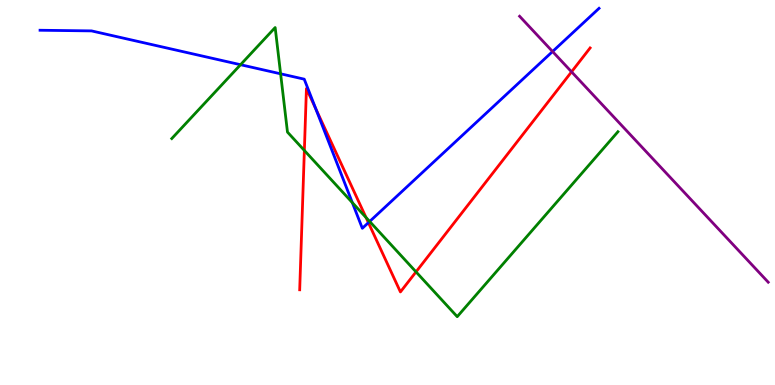[{'lines': ['blue', 'red'], 'intersections': [{'x': 4.07, 'y': 7.18}, {'x': 4.75, 'y': 4.22}]}, {'lines': ['green', 'red'], 'intersections': [{'x': 3.93, 'y': 6.09}, {'x': 4.72, 'y': 4.35}, {'x': 5.37, 'y': 2.94}]}, {'lines': ['purple', 'red'], 'intersections': [{'x': 7.37, 'y': 8.13}]}, {'lines': ['blue', 'green'], 'intersections': [{'x': 3.1, 'y': 8.32}, {'x': 3.62, 'y': 8.08}, {'x': 4.55, 'y': 4.74}, {'x': 4.77, 'y': 4.25}]}, {'lines': ['blue', 'purple'], 'intersections': [{'x': 7.13, 'y': 8.66}]}, {'lines': ['green', 'purple'], 'intersections': []}]